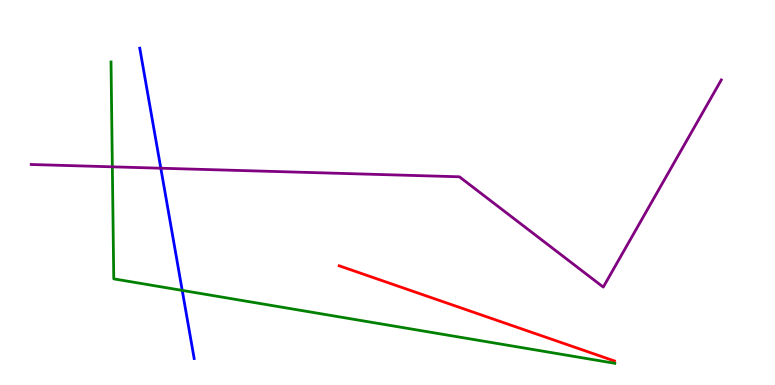[{'lines': ['blue', 'red'], 'intersections': []}, {'lines': ['green', 'red'], 'intersections': []}, {'lines': ['purple', 'red'], 'intersections': []}, {'lines': ['blue', 'green'], 'intersections': [{'x': 2.35, 'y': 2.46}]}, {'lines': ['blue', 'purple'], 'intersections': [{'x': 2.07, 'y': 5.63}]}, {'lines': ['green', 'purple'], 'intersections': [{'x': 1.45, 'y': 5.67}]}]